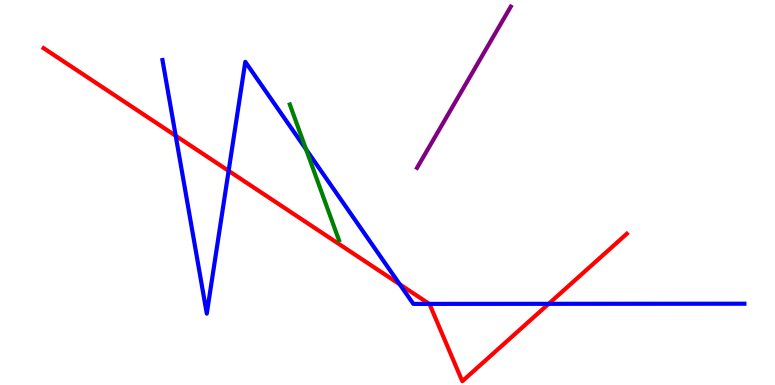[{'lines': ['blue', 'red'], 'intersections': [{'x': 2.27, 'y': 6.47}, {'x': 2.95, 'y': 5.56}, {'x': 5.16, 'y': 2.61}, {'x': 5.54, 'y': 2.11}, {'x': 7.08, 'y': 2.11}]}, {'lines': ['green', 'red'], 'intersections': []}, {'lines': ['purple', 'red'], 'intersections': []}, {'lines': ['blue', 'green'], 'intersections': [{'x': 3.95, 'y': 6.12}]}, {'lines': ['blue', 'purple'], 'intersections': []}, {'lines': ['green', 'purple'], 'intersections': []}]